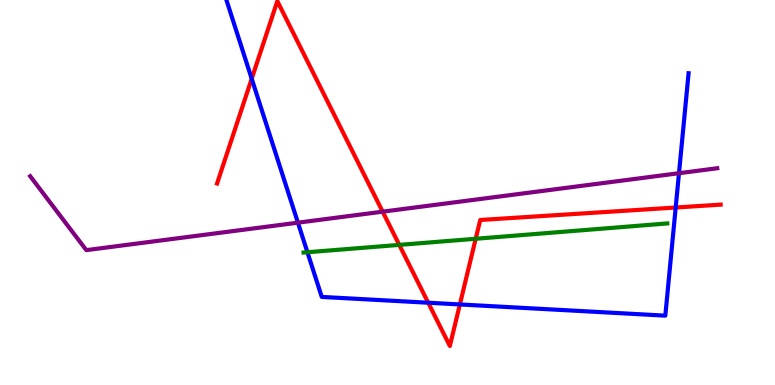[{'lines': ['blue', 'red'], 'intersections': [{'x': 3.25, 'y': 7.96}, {'x': 5.53, 'y': 2.14}, {'x': 5.93, 'y': 2.09}, {'x': 8.72, 'y': 4.61}]}, {'lines': ['green', 'red'], 'intersections': [{'x': 5.15, 'y': 3.64}, {'x': 6.14, 'y': 3.8}]}, {'lines': ['purple', 'red'], 'intersections': [{'x': 4.94, 'y': 4.5}]}, {'lines': ['blue', 'green'], 'intersections': [{'x': 3.97, 'y': 3.45}]}, {'lines': ['blue', 'purple'], 'intersections': [{'x': 3.84, 'y': 4.22}, {'x': 8.76, 'y': 5.5}]}, {'lines': ['green', 'purple'], 'intersections': []}]